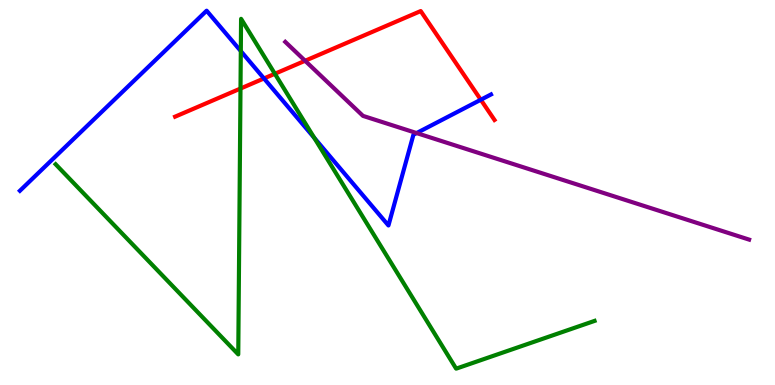[{'lines': ['blue', 'red'], 'intersections': [{'x': 3.41, 'y': 7.96}, {'x': 6.2, 'y': 7.41}]}, {'lines': ['green', 'red'], 'intersections': [{'x': 3.1, 'y': 7.7}, {'x': 3.55, 'y': 8.08}]}, {'lines': ['purple', 'red'], 'intersections': [{'x': 3.94, 'y': 8.42}]}, {'lines': ['blue', 'green'], 'intersections': [{'x': 3.11, 'y': 8.67}, {'x': 4.05, 'y': 6.42}]}, {'lines': ['blue', 'purple'], 'intersections': [{'x': 5.38, 'y': 6.54}]}, {'lines': ['green', 'purple'], 'intersections': []}]